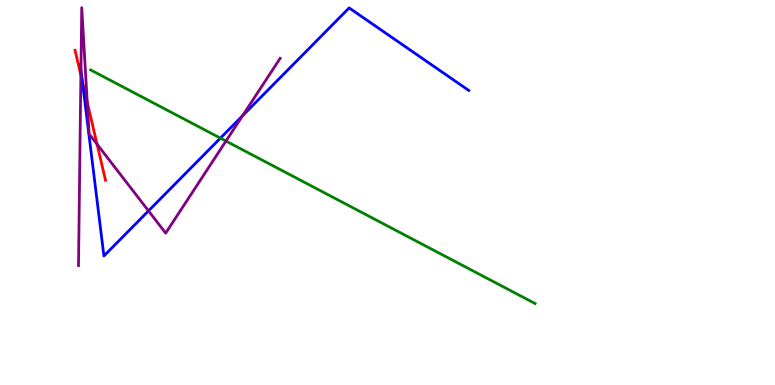[{'lines': ['blue', 'red'], 'intersections': [{'x': 1.06, 'y': 7.88}]}, {'lines': ['green', 'red'], 'intersections': []}, {'lines': ['purple', 'red'], 'intersections': [{'x': 1.04, 'y': 8.05}, {'x': 1.13, 'y': 7.34}, {'x': 1.25, 'y': 6.25}]}, {'lines': ['blue', 'green'], 'intersections': [{'x': 2.84, 'y': 6.41}]}, {'lines': ['blue', 'purple'], 'intersections': [{'x': 1.04, 'y': 8.18}, {'x': 1.92, 'y': 4.52}, {'x': 3.13, 'y': 6.99}]}, {'lines': ['green', 'purple'], 'intersections': [{'x': 2.92, 'y': 6.34}]}]